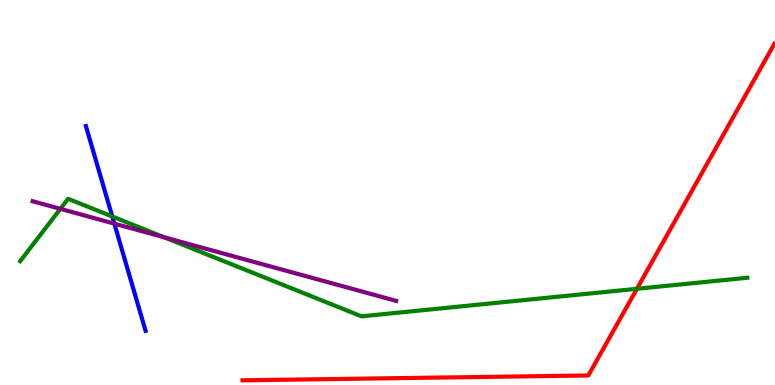[{'lines': ['blue', 'red'], 'intersections': []}, {'lines': ['green', 'red'], 'intersections': [{'x': 8.22, 'y': 2.5}]}, {'lines': ['purple', 'red'], 'intersections': []}, {'lines': ['blue', 'green'], 'intersections': [{'x': 1.45, 'y': 4.38}]}, {'lines': ['blue', 'purple'], 'intersections': [{'x': 1.48, 'y': 4.19}]}, {'lines': ['green', 'purple'], 'intersections': [{'x': 0.779, 'y': 4.58}, {'x': 2.12, 'y': 3.84}]}]